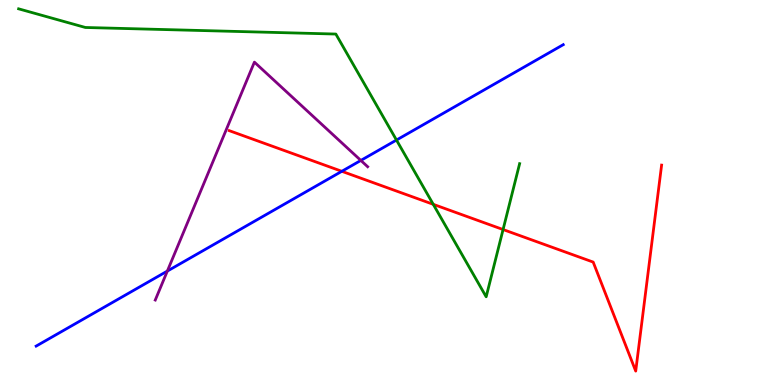[{'lines': ['blue', 'red'], 'intersections': [{'x': 4.41, 'y': 5.55}]}, {'lines': ['green', 'red'], 'intersections': [{'x': 5.59, 'y': 4.69}, {'x': 6.49, 'y': 4.04}]}, {'lines': ['purple', 'red'], 'intersections': []}, {'lines': ['blue', 'green'], 'intersections': [{'x': 5.12, 'y': 6.36}]}, {'lines': ['blue', 'purple'], 'intersections': [{'x': 2.16, 'y': 2.96}, {'x': 4.66, 'y': 5.83}]}, {'lines': ['green', 'purple'], 'intersections': []}]